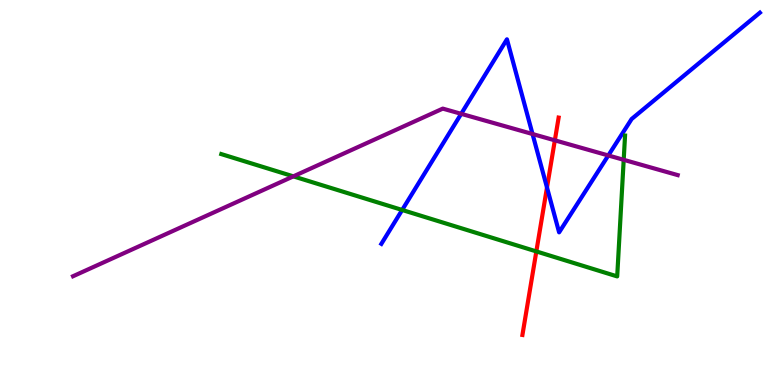[{'lines': ['blue', 'red'], 'intersections': [{'x': 7.06, 'y': 5.13}]}, {'lines': ['green', 'red'], 'intersections': [{'x': 6.92, 'y': 3.47}]}, {'lines': ['purple', 'red'], 'intersections': [{'x': 7.16, 'y': 6.36}]}, {'lines': ['blue', 'green'], 'intersections': [{'x': 5.19, 'y': 4.55}]}, {'lines': ['blue', 'purple'], 'intersections': [{'x': 5.95, 'y': 7.04}, {'x': 6.87, 'y': 6.52}, {'x': 7.85, 'y': 5.96}]}, {'lines': ['green', 'purple'], 'intersections': [{'x': 3.79, 'y': 5.42}, {'x': 8.05, 'y': 5.85}]}]